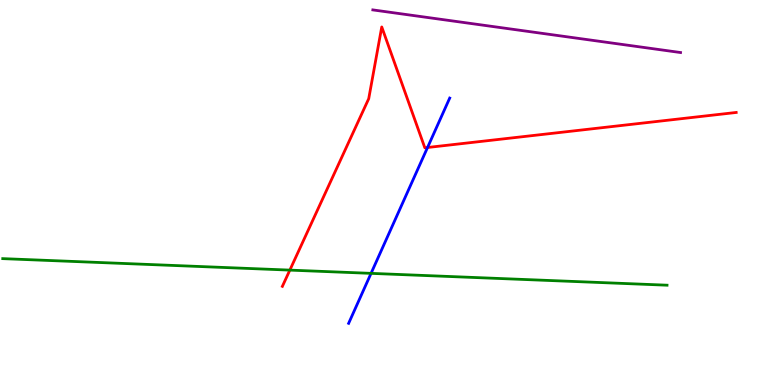[{'lines': ['blue', 'red'], 'intersections': [{'x': 5.52, 'y': 6.17}]}, {'lines': ['green', 'red'], 'intersections': [{'x': 3.74, 'y': 2.98}]}, {'lines': ['purple', 'red'], 'intersections': []}, {'lines': ['blue', 'green'], 'intersections': [{'x': 4.79, 'y': 2.9}]}, {'lines': ['blue', 'purple'], 'intersections': []}, {'lines': ['green', 'purple'], 'intersections': []}]